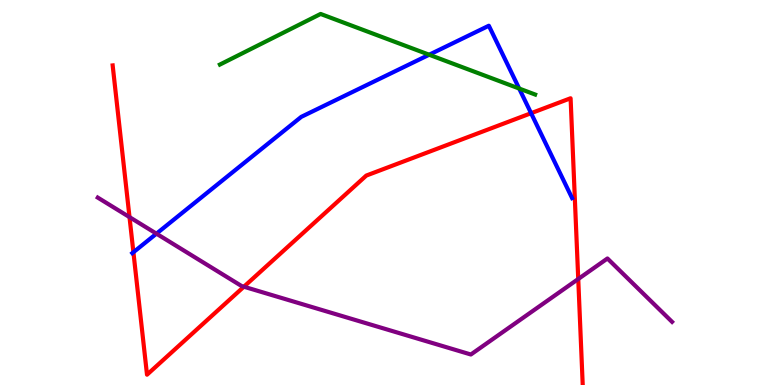[{'lines': ['blue', 'red'], 'intersections': [{'x': 1.72, 'y': 3.45}, {'x': 6.85, 'y': 7.06}]}, {'lines': ['green', 'red'], 'intersections': []}, {'lines': ['purple', 'red'], 'intersections': [{'x': 1.67, 'y': 4.36}, {'x': 3.15, 'y': 2.55}, {'x': 7.46, 'y': 2.75}]}, {'lines': ['blue', 'green'], 'intersections': [{'x': 5.54, 'y': 8.58}, {'x': 6.7, 'y': 7.7}]}, {'lines': ['blue', 'purple'], 'intersections': [{'x': 2.02, 'y': 3.93}]}, {'lines': ['green', 'purple'], 'intersections': []}]